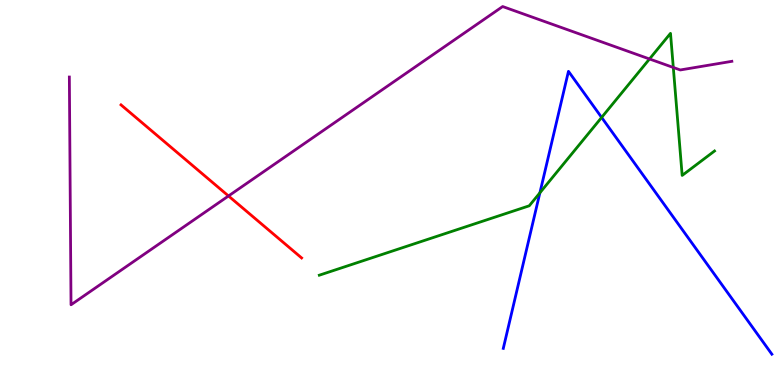[{'lines': ['blue', 'red'], 'intersections': []}, {'lines': ['green', 'red'], 'intersections': []}, {'lines': ['purple', 'red'], 'intersections': [{'x': 2.95, 'y': 4.91}]}, {'lines': ['blue', 'green'], 'intersections': [{'x': 6.97, 'y': 4.99}, {'x': 7.76, 'y': 6.95}]}, {'lines': ['blue', 'purple'], 'intersections': []}, {'lines': ['green', 'purple'], 'intersections': [{'x': 8.38, 'y': 8.47}, {'x': 8.69, 'y': 8.25}]}]